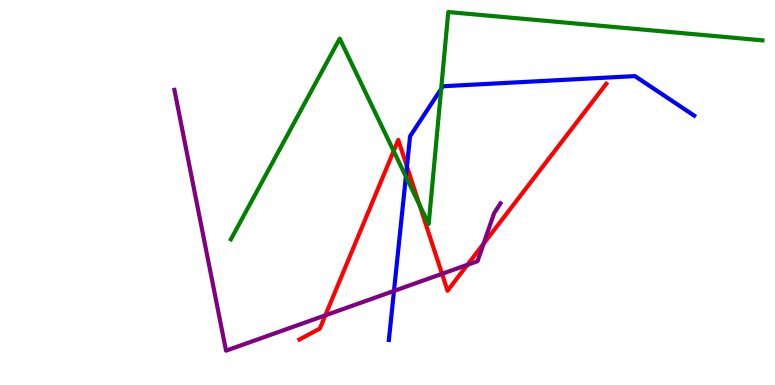[{'lines': ['blue', 'red'], 'intersections': [{'x': 5.25, 'y': 5.68}]}, {'lines': ['green', 'red'], 'intersections': [{'x': 5.08, 'y': 6.08}, {'x': 5.41, 'y': 4.68}]}, {'lines': ['purple', 'red'], 'intersections': [{'x': 4.2, 'y': 1.81}, {'x': 5.7, 'y': 2.89}, {'x': 6.03, 'y': 3.12}, {'x': 6.24, 'y': 3.67}]}, {'lines': ['blue', 'green'], 'intersections': [{'x': 5.24, 'y': 5.42}, {'x': 5.69, 'y': 7.69}]}, {'lines': ['blue', 'purple'], 'intersections': [{'x': 5.08, 'y': 2.44}]}, {'lines': ['green', 'purple'], 'intersections': []}]